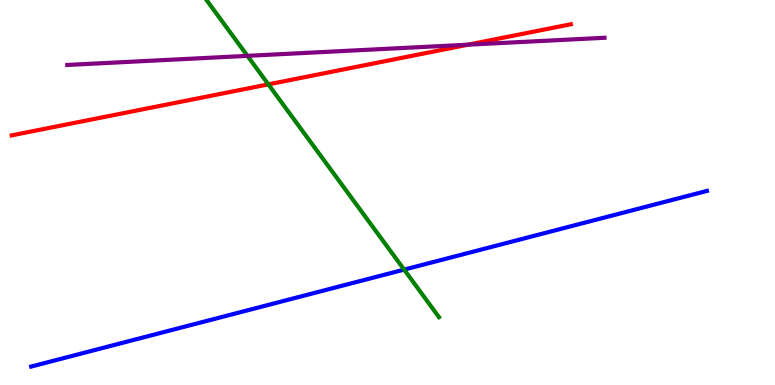[{'lines': ['blue', 'red'], 'intersections': []}, {'lines': ['green', 'red'], 'intersections': [{'x': 3.46, 'y': 7.81}]}, {'lines': ['purple', 'red'], 'intersections': [{'x': 6.04, 'y': 8.84}]}, {'lines': ['blue', 'green'], 'intersections': [{'x': 5.21, 'y': 3.0}]}, {'lines': ['blue', 'purple'], 'intersections': []}, {'lines': ['green', 'purple'], 'intersections': [{'x': 3.19, 'y': 8.55}]}]